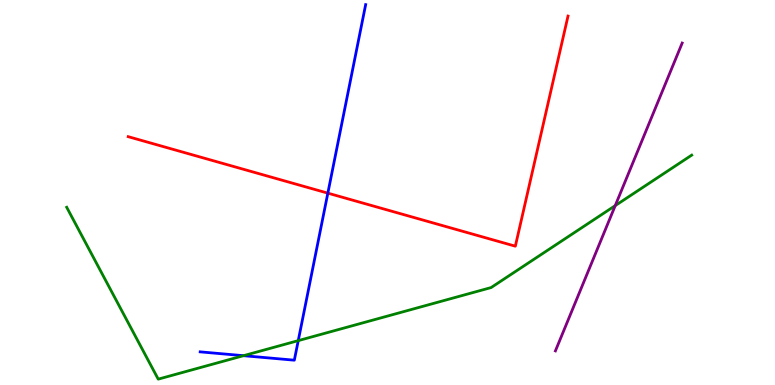[{'lines': ['blue', 'red'], 'intersections': [{'x': 4.23, 'y': 4.98}]}, {'lines': ['green', 'red'], 'intersections': []}, {'lines': ['purple', 'red'], 'intersections': []}, {'lines': ['blue', 'green'], 'intersections': [{'x': 3.14, 'y': 0.761}, {'x': 3.85, 'y': 1.15}]}, {'lines': ['blue', 'purple'], 'intersections': []}, {'lines': ['green', 'purple'], 'intersections': [{'x': 7.94, 'y': 4.66}]}]